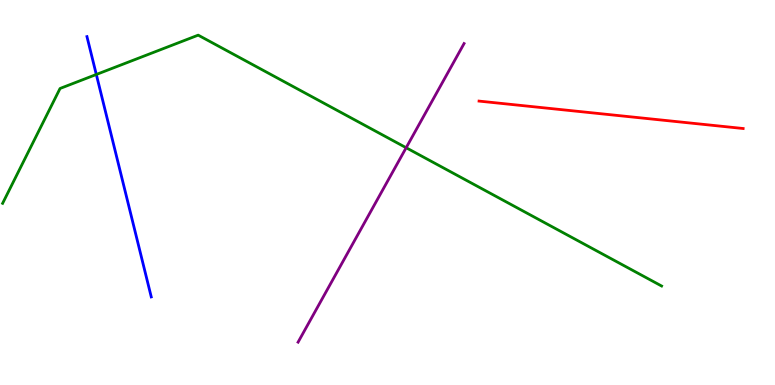[{'lines': ['blue', 'red'], 'intersections': []}, {'lines': ['green', 'red'], 'intersections': []}, {'lines': ['purple', 'red'], 'intersections': []}, {'lines': ['blue', 'green'], 'intersections': [{'x': 1.24, 'y': 8.07}]}, {'lines': ['blue', 'purple'], 'intersections': []}, {'lines': ['green', 'purple'], 'intersections': [{'x': 5.24, 'y': 6.16}]}]